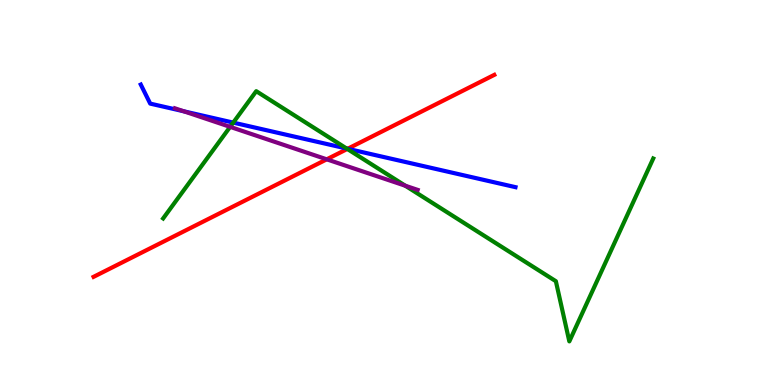[{'lines': ['blue', 'red'], 'intersections': [{'x': 4.49, 'y': 6.14}]}, {'lines': ['green', 'red'], 'intersections': [{'x': 4.48, 'y': 6.13}]}, {'lines': ['purple', 'red'], 'intersections': [{'x': 4.22, 'y': 5.86}]}, {'lines': ['blue', 'green'], 'intersections': [{'x': 3.01, 'y': 6.82}, {'x': 4.47, 'y': 6.14}]}, {'lines': ['blue', 'purple'], 'intersections': [{'x': 2.37, 'y': 7.11}]}, {'lines': ['green', 'purple'], 'intersections': [{'x': 2.97, 'y': 6.7}, {'x': 5.23, 'y': 5.18}]}]